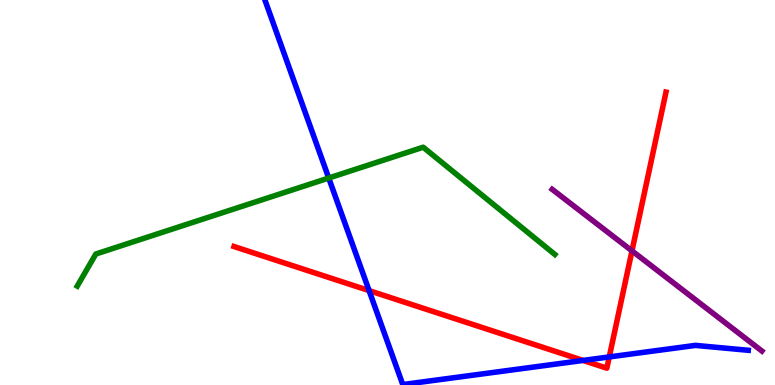[{'lines': ['blue', 'red'], 'intersections': [{'x': 4.76, 'y': 2.45}, {'x': 7.52, 'y': 0.638}, {'x': 7.86, 'y': 0.729}]}, {'lines': ['green', 'red'], 'intersections': []}, {'lines': ['purple', 'red'], 'intersections': [{'x': 8.15, 'y': 3.48}]}, {'lines': ['blue', 'green'], 'intersections': [{'x': 4.24, 'y': 5.38}]}, {'lines': ['blue', 'purple'], 'intersections': []}, {'lines': ['green', 'purple'], 'intersections': []}]